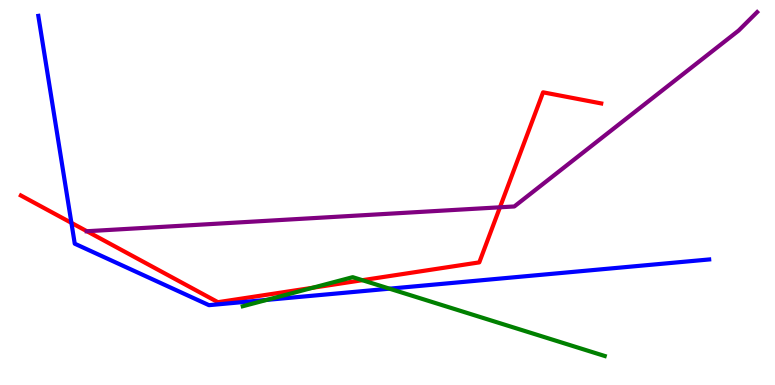[{'lines': ['blue', 'red'], 'intersections': [{'x': 0.921, 'y': 4.21}]}, {'lines': ['green', 'red'], 'intersections': [{'x': 4.03, 'y': 2.53}, {'x': 4.68, 'y': 2.72}]}, {'lines': ['purple', 'red'], 'intersections': [{'x': 1.12, 'y': 3.99}, {'x': 6.45, 'y': 4.62}]}, {'lines': ['blue', 'green'], 'intersections': [{'x': 3.44, 'y': 2.21}, {'x': 5.03, 'y': 2.5}]}, {'lines': ['blue', 'purple'], 'intersections': []}, {'lines': ['green', 'purple'], 'intersections': []}]